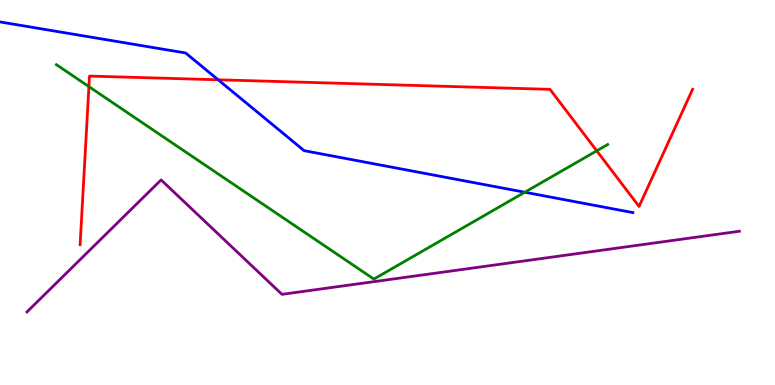[{'lines': ['blue', 'red'], 'intersections': [{'x': 2.81, 'y': 7.93}]}, {'lines': ['green', 'red'], 'intersections': [{'x': 1.15, 'y': 7.75}, {'x': 7.7, 'y': 6.08}]}, {'lines': ['purple', 'red'], 'intersections': []}, {'lines': ['blue', 'green'], 'intersections': [{'x': 6.77, 'y': 5.01}]}, {'lines': ['blue', 'purple'], 'intersections': []}, {'lines': ['green', 'purple'], 'intersections': []}]